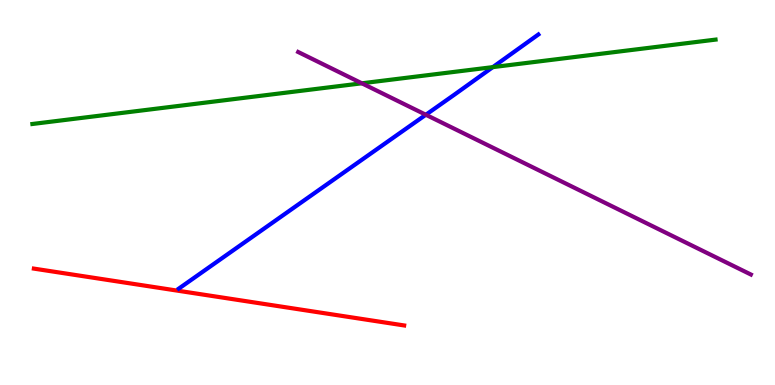[{'lines': ['blue', 'red'], 'intersections': []}, {'lines': ['green', 'red'], 'intersections': []}, {'lines': ['purple', 'red'], 'intersections': []}, {'lines': ['blue', 'green'], 'intersections': [{'x': 6.36, 'y': 8.26}]}, {'lines': ['blue', 'purple'], 'intersections': [{'x': 5.49, 'y': 7.02}]}, {'lines': ['green', 'purple'], 'intersections': [{'x': 4.67, 'y': 7.84}]}]